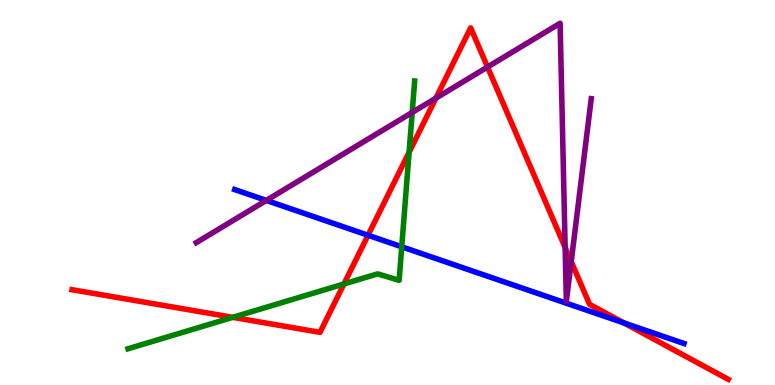[{'lines': ['blue', 'red'], 'intersections': [{'x': 4.75, 'y': 3.89}, {'x': 8.05, 'y': 1.61}]}, {'lines': ['green', 'red'], 'intersections': [{'x': 3.0, 'y': 1.76}, {'x': 4.44, 'y': 2.62}, {'x': 5.28, 'y': 6.04}]}, {'lines': ['purple', 'red'], 'intersections': [{'x': 5.62, 'y': 7.45}, {'x': 6.29, 'y': 8.26}, {'x': 7.29, 'y': 3.57}, {'x': 7.37, 'y': 3.2}]}, {'lines': ['blue', 'green'], 'intersections': [{'x': 5.18, 'y': 3.59}]}, {'lines': ['blue', 'purple'], 'intersections': [{'x': 3.44, 'y': 4.79}]}, {'lines': ['green', 'purple'], 'intersections': [{'x': 5.32, 'y': 7.08}]}]